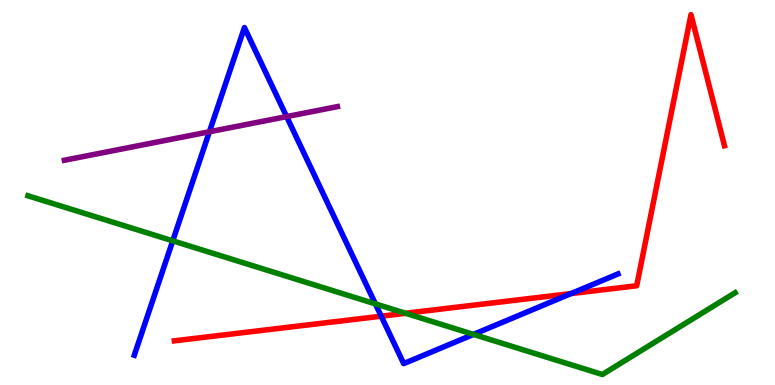[{'lines': ['blue', 'red'], 'intersections': [{'x': 4.92, 'y': 1.79}, {'x': 7.37, 'y': 2.37}]}, {'lines': ['green', 'red'], 'intersections': [{'x': 5.23, 'y': 1.86}]}, {'lines': ['purple', 'red'], 'intersections': []}, {'lines': ['blue', 'green'], 'intersections': [{'x': 2.23, 'y': 3.74}, {'x': 4.84, 'y': 2.11}, {'x': 6.11, 'y': 1.31}]}, {'lines': ['blue', 'purple'], 'intersections': [{'x': 2.7, 'y': 6.58}, {'x': 3.7, 'y': 6.97}]}, {'lines': ['green', 'purple'], 'intersections': []}]